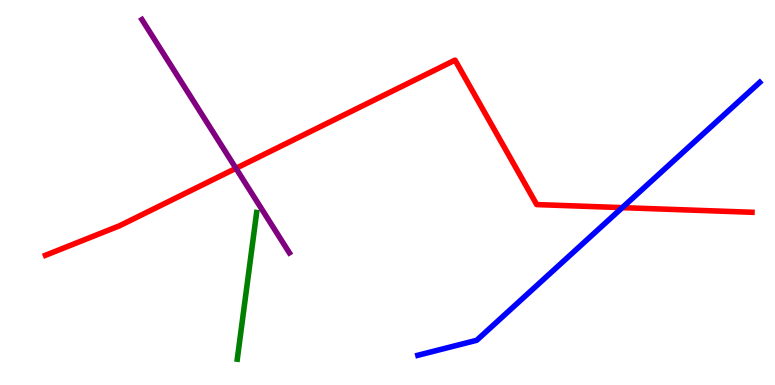[{'lines': ['blue', 'red'], 'intersections': [{'x': 8.03, 'y': 4.61}]}, {'lines': ['green', 'red'], 'intersections': []}, {'lines': ['purple', 'red'], 'intersections': [{'x': 3.04, 'y': 5.63}]}, {'lines': ['blue', 'green'], 'intersections': []}, {'lines': ['blue', 'purple'], 'intersections': []}, {'lines': ['green', 'purple'], 'intersections': []}]